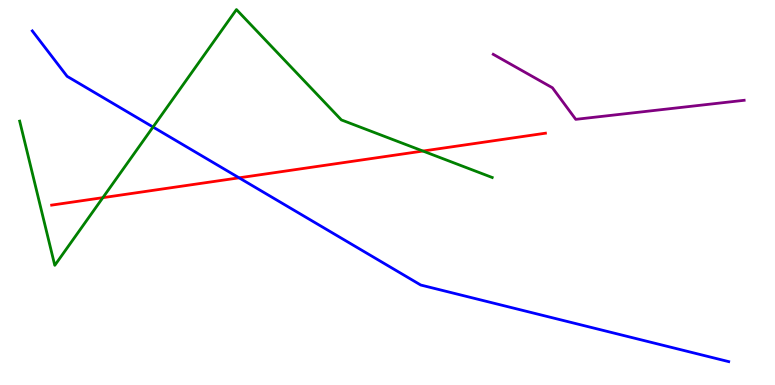[{'lines': ['blue', 'red'], 'intersections': [{'x': 3.09, 'y': 5.38}]}, {'lines': ['green', 'red'], 'intersections': [{'x': 1.33, 'y': 4.87}, {'x': 5.46, 'y': 6.08}]}, {'lines': ['purple', 'red'], 'intersections': []}, {'lines': ['blue', 'green'], 'intersections': [{'x': 1.97, 'y': 6.7}]}, {'lines': ['blue', 'purple'], 'intersections': []}, {'lines': ['green', 'purple'], 'intersections': []}]